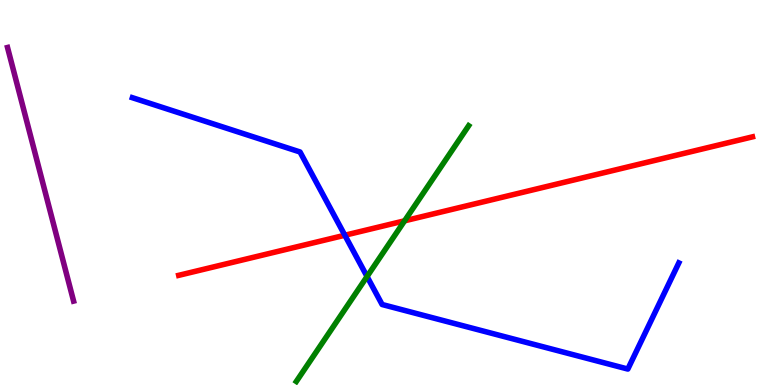[{'lines': ['blue', 'red'], 'intersections': [{'x': 4.45, 'y': 3.89}]}, {'lines': ['green', 'red'], 'intersections': [{'x': 5.22, 'y': 4.26}]}, {'lines': ['purple', 'red'], 'intersections': []}, {'lines': ['blue', 'green'], 'intersections': [{'x': 4.74, 'y': 2.82}]}, {'lines': ['blue', 'purple'], 'intersections': []}, {'lines': ['green', 'purple'], 'intersections': []}]